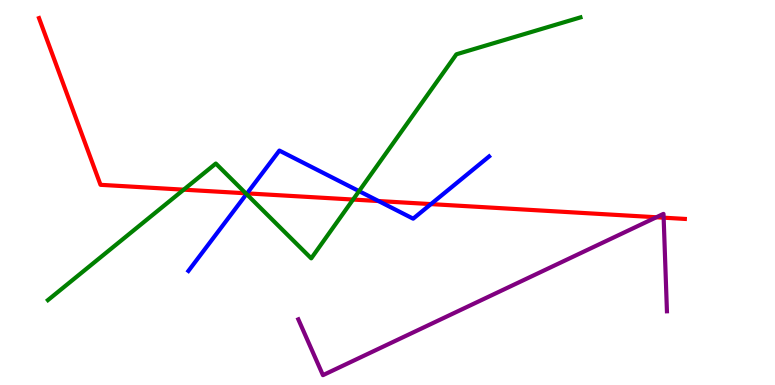[{'lines': ['blue', 'red'], 'intersections': [{'x': 3.19, 'y': 4.98}, {'x': 4.88, 'y': 4.78}, {'x': 5.56, 'y': 4.7}]}, {'lines': ['green', 'red'], 'intersections': [{'x': 2.37, 'y': 5.07}, {'x': 3.17, 'y': 4.98}, {'x': 4.56, 'y': 4.82}]}, {'lines': ['purple', 'red'], 'intersections': [{'x': 8.47, 'y': 4.36}, {'x': 8.56, 'y': 4.35}]}, {'lines': ['blue', 'green'], 'intersections': [{'x': 3.18, 'y': 4.96}, {'x': 4.63, 'y': 5.04}]}, {'lines': ['blue', 'purple'], 'intersections': []}, {'lines': ['green', 'purple'], 'intersections': []}]